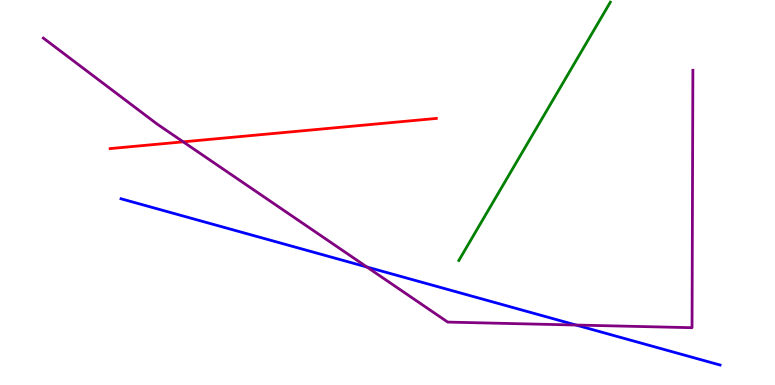[{'lines': ['blue', 'red'], 'intersections': []}, {'lines': ['green', 'red'], 'intersections': []}, {'lines': ['purple', 'red'], 'intersections': [{'x': 2.36, 'y': 6.32}]}, {'lines': ['blue', 'green'], 'intersections': []}, {'lines': ['blue', 'purple'], 'intersections': [{'x': 4.73, 'y': 3.06}, {'x': 7.43, 'y': 1.56}]}, {'lines': ['green', 'purple'], 'intersections': []}]